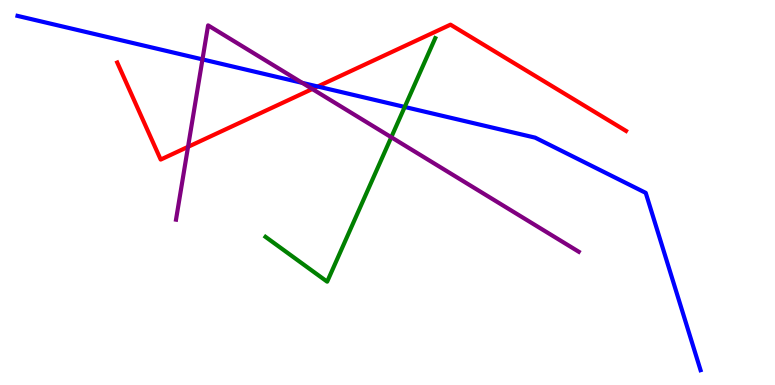[{'lines': ['blue', 'red'], 'intersections': [{'x': 4.1, 'y': 7.75}]}, {'lines': ['green', 'red'], 'intersections': []}, {'lines': ['purple', 'red'], 'intersections': [{'x': 2.43, 'y': 6.19}, {'x': 4.03, 'y': 7.69}]}, {'lines': ['blue', 'green'], 'intersections': [{'x': 5.22, 'y': 7.22}]}, {'lines': ['blue', 'purple'], 'intersections': [{'x': 2.61, 'y': 8.46}, {'x': 3.9, 'y': 7.85}]}, {'lines': ['green', 'purple'], 'intersections': [{'x': 5.05, 'y': 6.44}]}]